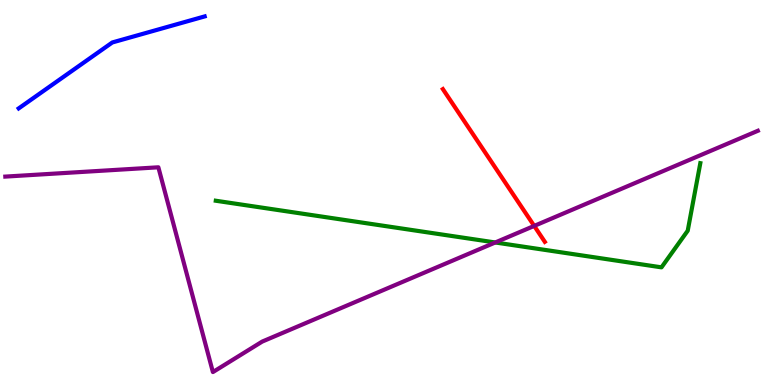[{'lines': ['blue', 'red'], 'intersections': []}, {'lines': ['green', 'red'], 'intersections': []}, {'lines': ['purple', 'red'], 'intersections': [{'x': 6.89, 'y': 4.13}]}, {'lines': ['blue', 'green'], 'intersections': []}, {'lines': ['blue', 'purple'], 'intersections': []}, {'lines': ['green', 'purple'], 'intersections': [{'x': 6.39, 'y': 3.7}]}]